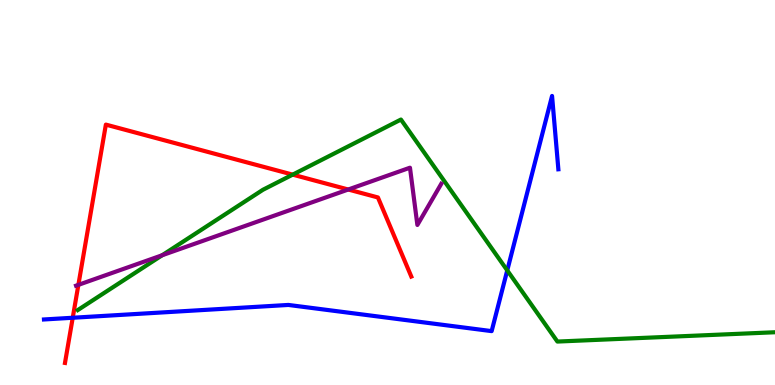[{'lines': ['blue', 'red'], 'intersections': [{'x': 0.939, 'y': 1.75}]}, {'lines': ['green', 'red'], 'intersections': [{'x': 3.78, 'y': 5.46}]}, {'lines': ['purple', 'red'], 'intersections': [{'x': 1.01, 'y': 2.6}, {'x': 4.49, 'y': 5.08}]}, {'lines': ['blue', 'green'], 'intersections': [{'x': 6.55, 'y': 2.98}]}, {'lines': ['blue', 'purple'], 'intersections': []}, {'lines': ['green', 'purple'], 'intersections': [{'x': 2.09, 'y': 3.37}]}]